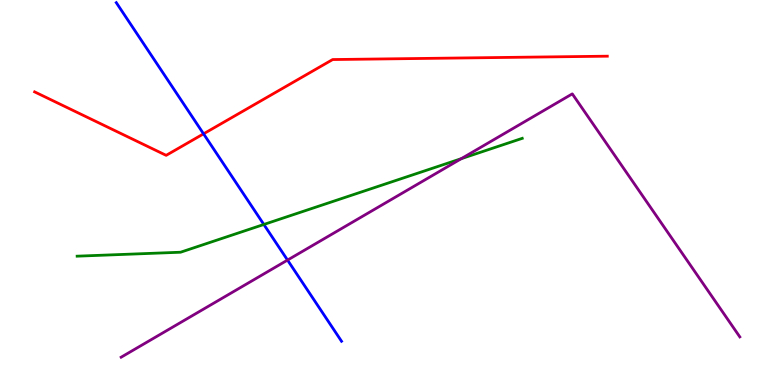[{'lines': ['blue', 'red'], 'intersections': [{'x': 2.63, 'y': 6.52}]}, {'lines': ['green', 'red'], 'intersections': []}, {'lines': ['purple', 'red'], 'intersections': []}, {'lines': ['blue', 'green'], 'intersections': [{'x': 3.4, 'y': 4.17}]}, {'lines': ['blue', 'purple'], 'intersections': [{'x': 3.71, 'y': 3.24}]}, {'lines': ['green', 'purple'], 'intersections': [{'x': 5.95, 'y': 5.88}]}]